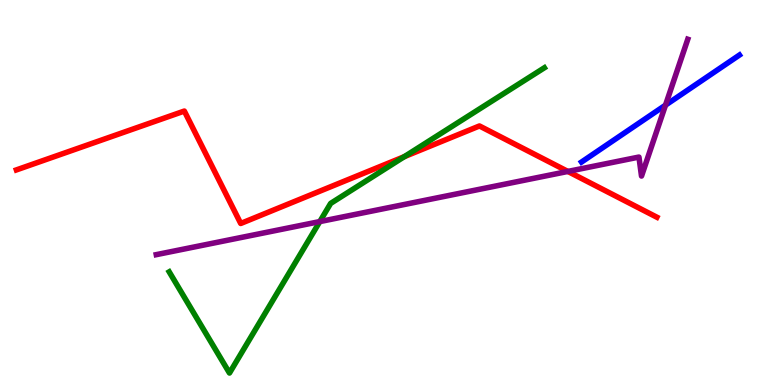[{'lines': ['blue', 'red'], 'intersections': []}, {'lines': ['green', 'red'], 'intersections': [{'x': 5.22, 'y': 5.93}]}, {'lines': ['purple', 'red'], 'intersections': [{'x': 7.33, 'y': 5.55}]}, {'lines': ['blue', 'green'], 'intersections': []}, {'lines': ['blue', 'purple'], 'intersections': [{'x': 8.59, 'y': 7.27}]}, {'lines': ['green', 'purple'], 'intersections': [{'x': 4.13, 'y': 4.24}]}]